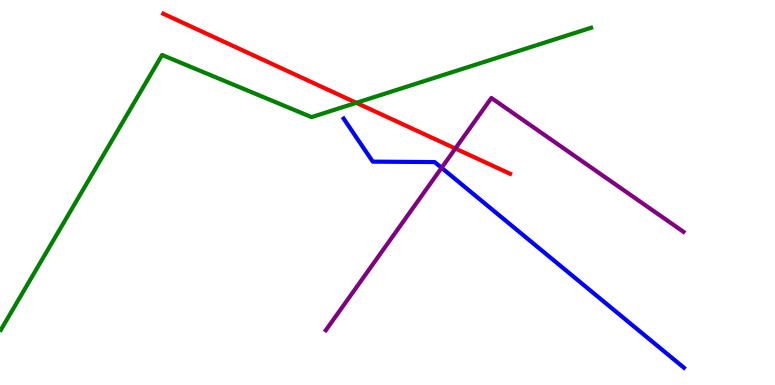[{'lines': ['blue', 'red'], 'intersections': []}, {'lines': ['green', 'red'], 'intersections': [{'x': 4.6, 'y': 7.33}]}, {'lines': ['purple', 'red'], 'intersections': [{'x': 5.88, 'y': 6.14}]}, {'lines': ['blue', 'green'], 'intersections': []}, {'lines': ['blue', 'purple'], 'intersections': [{'x': 5.7, 'y': 5.64}]}, {'lines': ['green', 'purple'], 'intersections': []}]